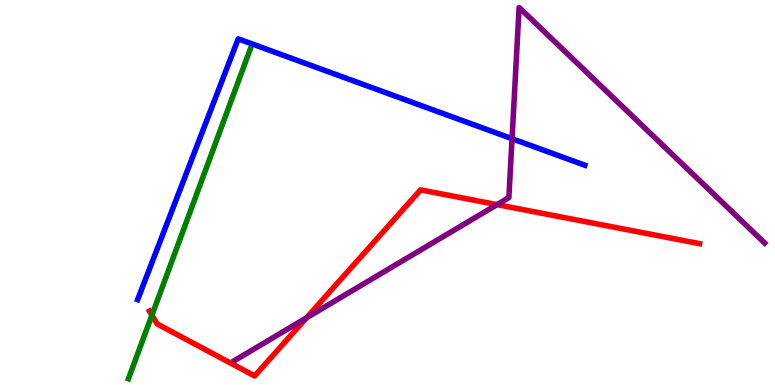[{'lines': ['blue', 'red'], 'intersections': []}, {'lines': ['green', 'red'], 'intersections': [{'x': 1.96, 'y': 1.81}]}, {'lines': ['purple', 'red'], 'intersections': [{'x': 3.95, 'y': 1.75}, {'x': 6.41, 'y': 4.69}]}, {'lines': ['blue', 'green'], 'intersections': []}, {'lines': ['blue', 'purple'], 'intersections': [{'x': 6.61, 'y': 6.4}]}, {'lines': ['green', 'purple'], 'intersections': []}]